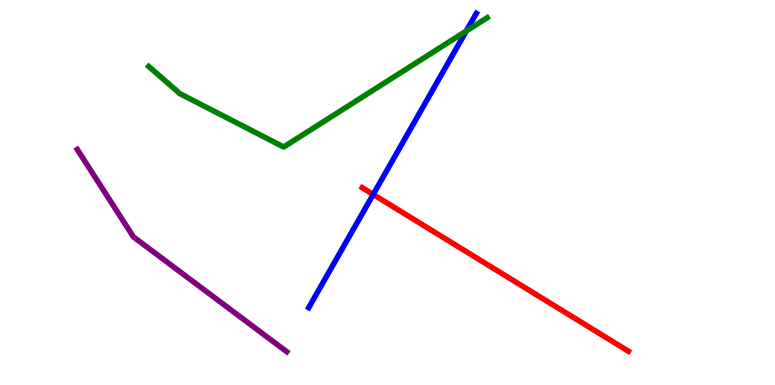[{'lines': ['blue', 'red'], 'intersections': [{'x': 4.82, 'y': 4.95}]}, {'lines': ['green', 'red'], 'intersections': []}, {'lines': ['purple', 'red'], 'intersections': []}, {'lines': ['blue', 'green'], 'intersections': [{'x': 6.02, 'y': 9.2}]}, {'lines': ['blue', 'purple'], 'intersections': []}, {'lines': ['green', 'purple'], 'intersections': []}]